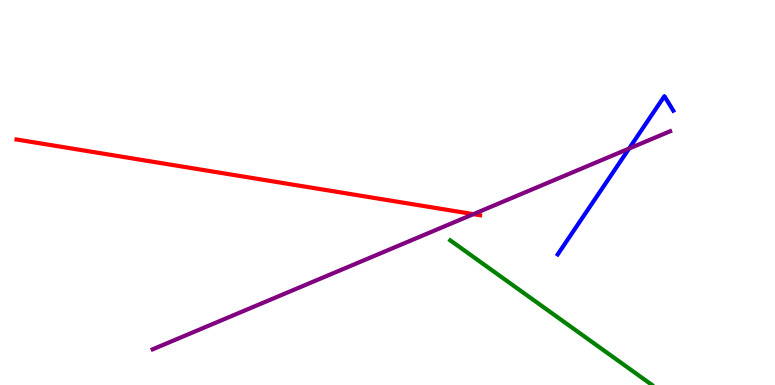[{'lines': ['blue', 'red'], 'intersections': []}, {'lines': ['green', 'red'], 'intersections': []}, {'lines': ['purple', 'red'], 'intersections': [{'x': 6.11, 'y': 4.44}]}, {'lines': ['blue', 'green'], 'intersections': []}, {'lines': ['blue', 'purple'], 'intersections': [{'x': 8.12, 'y': 6.14}]}, {'lines': ['green', 'purple'], 'intersections': []}]